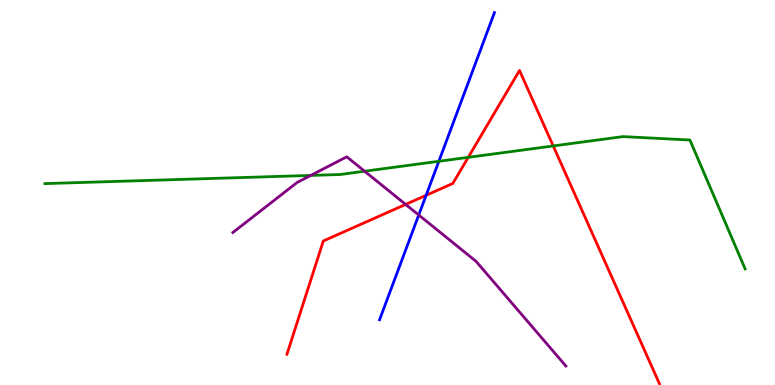[{'lines': ['blue', 'red'], 'intersections': [{'x': 5.5, 'y': 4.93}]}, {'lines': ['green', 'red'], 'intersections': [{'x': 6.04, 'y': 5.91}, {'x': 7.14, 'y': 6.21}]}, {'lines': ['purple', 'red'], 'intersections': [{'x': 5.23, 'y': 4.69}]}, {'lines': ['blue', 'green'], 'intersections': [{'x': 5.66, 'y': 5.81}]}, {'lines': ['blue', 'purple'], 'intersections': [{'x': 5.4, 'y': 4.42}]}, {'lines': ['green', 'purple'], 'intersections': [{'x': 4.01, 'y': 5.44}, {'x': 4.7, 'y': 5.55}]}]